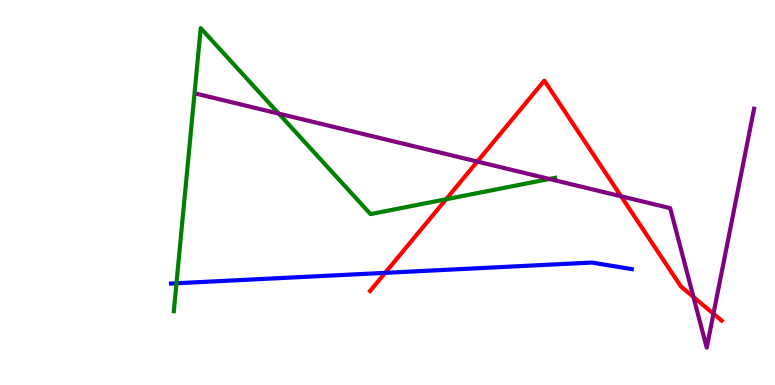[{'lines': ['blue', 'red'], 'intersections': [{'x': 4.97, 'y': 2.91}]}, {'lines': ['green', 'red'], 'intersections': [{'x': 5.76, 'y': 4.82}]}, {'lines': ['purple', 'red'], 'intersections': [{'x': 6.16, 'y': 5.8}, {'x': 8.01, 'y': 4.9}, {'x': 8.95, 'y': 2.29}, {'x': 9.21, 'y': 1.85}]}, {'lines': ['blue', 'green'], 'intersections': [{'x': 2.28, 'y': 2.64}]}, {'lines': ['blue', 'purple'], 'intersections': []}, {'lines': ['green', 'purple'], 'intersections': [{'x': 3.6, 'y': 7.05}, {'x': 7.09, 'y': 5.35}]}]